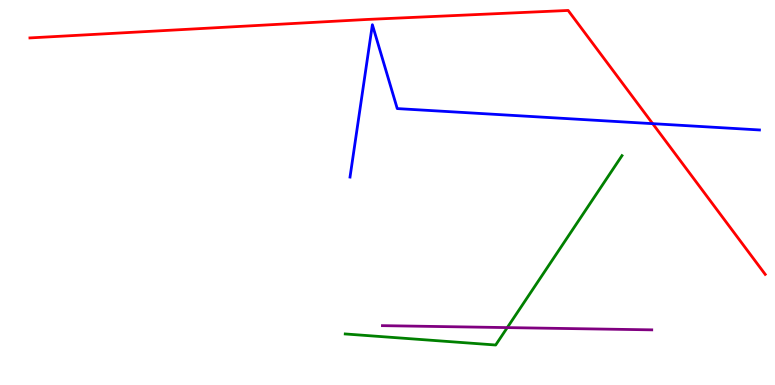[{'lines': ['blue', 'red'], 'intersections': [{'x': 8.42, 'y': 6.79}]}, {'lines': ['green', 'red'], 'intersections': []}, {'lines': ['purple', 'red'], 'intersections': []}, {'lines': ['blue', 'green'], 'intersections': []}, {'lines': ['blue', 'purple'], 'intersections': []}, {'lines': ['green', 'purple'], 'intersections': [{'x': 6.55, 'y': 1.49}]}]